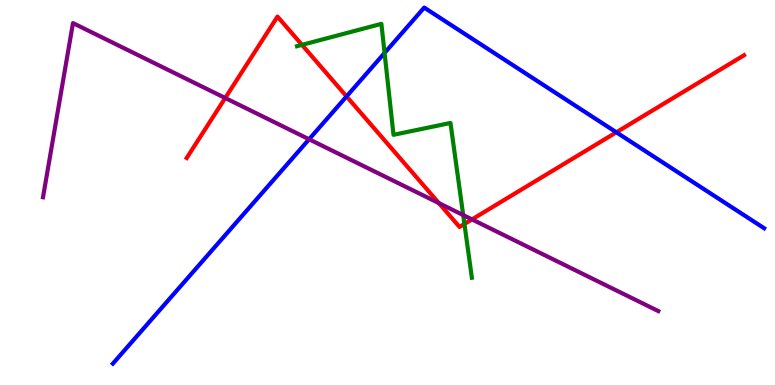[{'lines': ['blue', 'red'], 'intersections': [{'x': 4.47, 'y': 7.5}, {'x': 7.95, 'y': 6.56}]}, {'lines': ['green', 'red'], 'intersections': [{'x': 3.9, 'y': 8.83}, {'x': 5.99, 'y': 4.18}]}, {'lines': ['purple', 'red'], 'intersections': [{'x': 2.91, 'y': 7.45}, {'x': 5.66, 'y': 4.72}, {'x': 6.09, 'y': 4.3}]}, {'lines': ['blue', 'green'], 'intersections': [{'x': 4.96, 'y': 8.62}]}, {'lines': ['blue', 'purple'], 'intersections': [{'x': 3.99, 'y': 6.38}]}, {'lines': ['green', 'purple'], 'intersections': [{'x': 5.98, 'y': 4.41}]}]